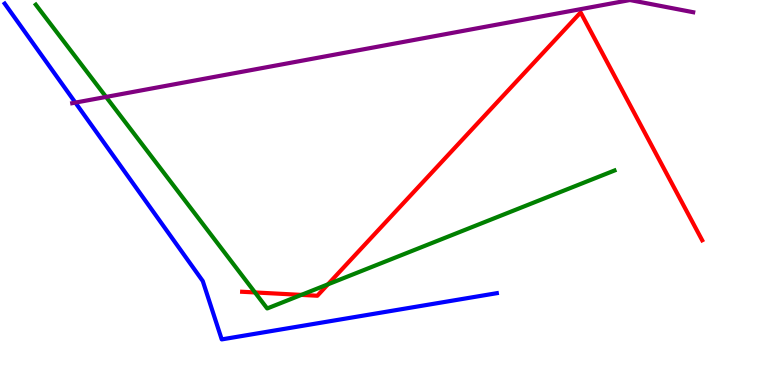[{'lines': ['blue', 'red'], 'intersections': []}, {'lines': ['green', 'red'], 'intersections': [{'x': 3.29, 'y': 2.4}, {'x': 3.89, 'y': 2.34}, {'x': 4.23, 'y': 2.61}]}, {'lines': ['purple', 'red'], 'intersections': []}, {'lines': ['blue', 'green'], 'intersections': []}, {'lines': ['blue', 'purple'], 'intersections': [{'x': 0.972, 'y': 7.33}]}, {'lines': ['green', 'purple'], 'intersections': [{'x': 1.37, 'y': 7.48}]}]